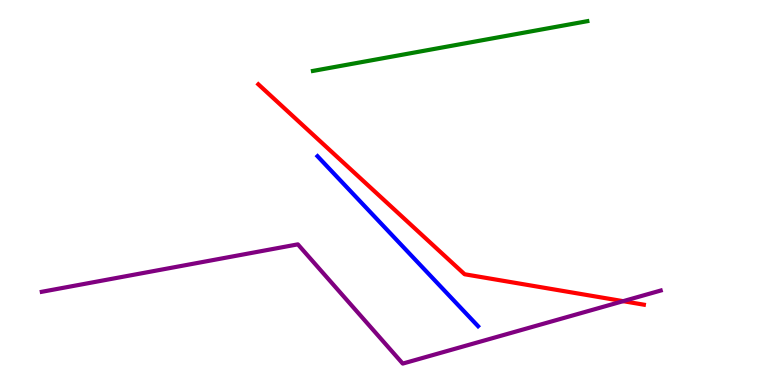[{'lines': ['blue', 'red'], 'intersections': []}, {'lines': ['green', 'red'], 'intersections': []}, {'lines': ['purple', 'red'], 'intersections': [{'x': 8.04, 'y': 2.18}]}, {'lines': ['blue', 'green'], 'intersections': []}, {'lines': ['blue', 'purple'], 'intersections': []}, {'lines': ['green', 'purple'], 'intersections': []}]